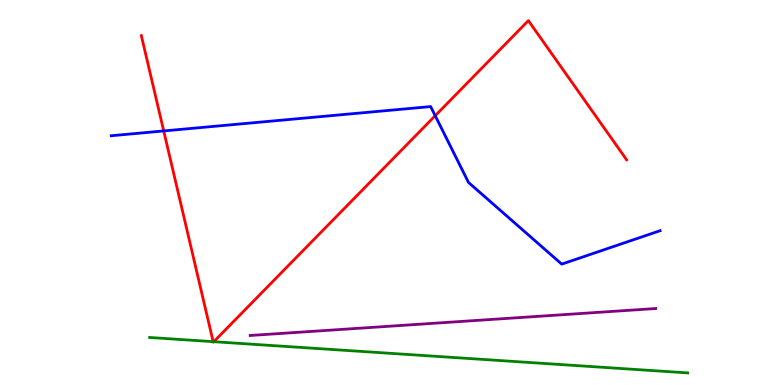[{'lines': ['blue', 'red'], 'intersections': [{'x': 2.11, 'y': 6.6}, {'x': 5.62, 'y': 6.99}]}, {'lines': ['green', 'red'], 'intersections': [{'x': 2.75, 'y': 1.13}, {'x': 2.76, 'y': 1.12}]}, {'lines': ['purple', 'red'], 'intersections': []}, {'lines': ['blue', 'green'], 'intersections': []}, {'lines': ['blue', 'purple'], 'intersections': []}, {'lines': ['green', 'purple'], 'intersections': []}]